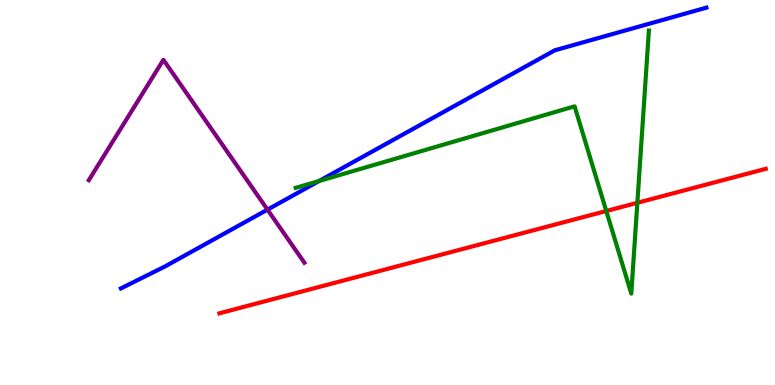[{'lines': ['blue', 'red'], 'intersections': []}, {'lines': ['green', 'red'], 'intersections': [{'x': 7.82, 'y': 4.52}, {'x': 8.22, 'y': 4.73}]}, {'lines': ['purple', 'red'], 'intersections': []}, {'lines': ['blue', 'green'], 'intersections': [{'x': 4.12, 'y': 5.3}]}, {'lines': ['blue', 'purple'], 'intersections': [{'x': 3.45, 'y': 4.56}]}, {'lines': ['green', 'purple'], 'intersections': []}]